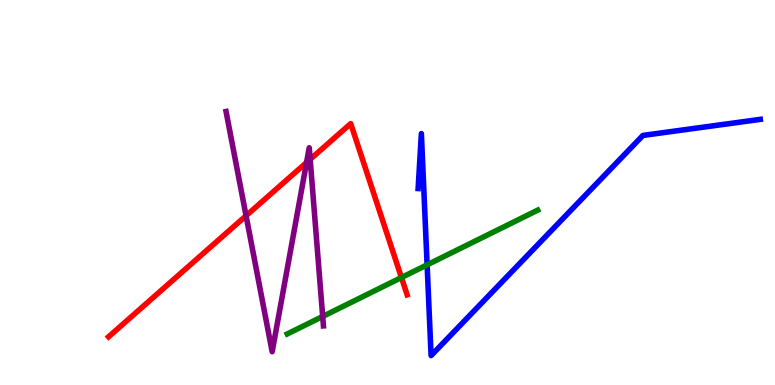[{'lines': ['blue', 'red'], 'intersections': []}, {'lines': ['green', 'red'], 'intersections': [{'x': 5.18, 'y': 2.79}]}, {'lines': ['purple', 'red'], 'intersections': [{'x': 3.18, 'y': 4.4}, {'x': 3.96, 'y': 5.78}, {'x': 4.0, 'y': 5.86}]}, {'lines': ['blue', 'green'], 'intersections': [{'x': 5.51, 'y': 3.12}]}, {'lines': ['blue', 'purple'], 'intersections': []}, {'lines': ['green', 'purple'], 'intersections': [{'x': 4.16, 'y': 1.78}]}]